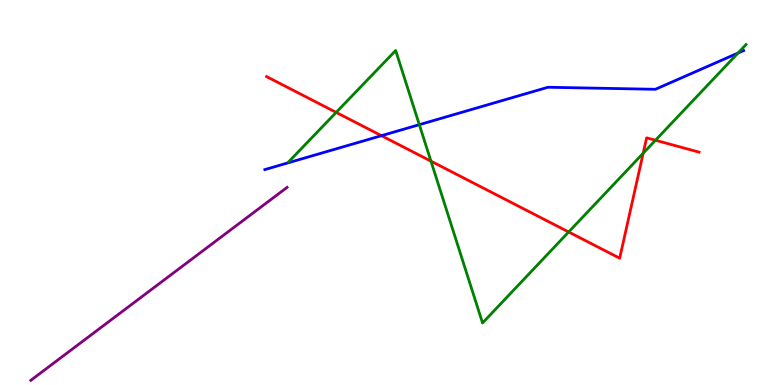[{'lines': ['blue', 'red'], 'intersections': [{'x': 4.92, 'y': 6.48}]}, {'lines': ['green', 'red'], 'intersections': [{'x': 4.34, 'y': 7.08}, {'x': 5.56, 'y': 5.81}, {'x': 7.34, 'y': 3.97}, {'x': 8.3, 'y': 6.02}, {'x': 8.46, 'y': 6.36}]}, {'lines': ['purple', 'red'], 'intersections': []}, {'lines': ['blue', 'green'], 'intersections': [{'x': 5.41, 'y': 6.76}, {'x': 9.52, 'y': 8.62}]}, {'lines': ['blue', 'purple'], 'intersections': []}, {'lines': ['green', 'purple'], 'intersections': []}]